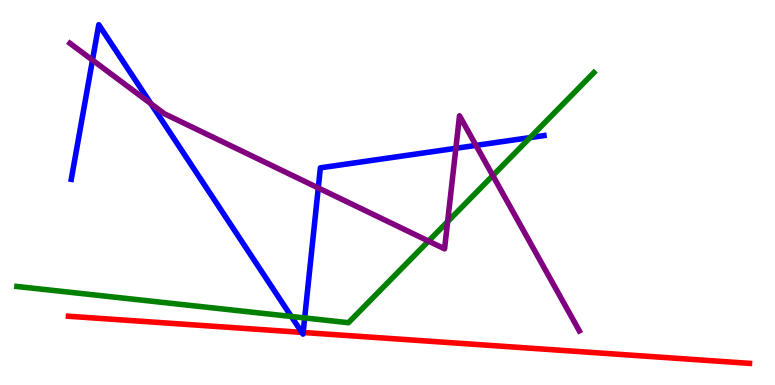[{'lines': ['blue', 'red'], 'intersections': [{'x': 3.89, 'y': 1.37}, {'x': 3.91, 'y': 1.36}]}, {'lines': ['green', 'red'], 'intersections': []}, {'lines': ['purple', 'red'], 'intersections': []}, {'lines': ['blue', 'green'], 'intersections': [{'x': 3.76, 'y': 1.78}, {'x': 3.93, 'y': 1.74}, {'x': 6.84, 'y': 6.43}]}, {'lines': ['blue', 'purple'], 'intersections': [{'x': 1.19, 'y': 8.44}, {'x': 1.95, 'y': 7.31}, {'x': 4.11, 'y': 5.12}, {'x': 5.88, 'y': 6.15}, {'x': 6.14, 'y': 6.22}]}, {'lines': ['green', 'purple'], 'intersections': [{'x': 5.53, 'y': 3.74}, {'x': 5.78, 'y': 4.24}, {'x': 6.36, 'y': 5.44}]}]